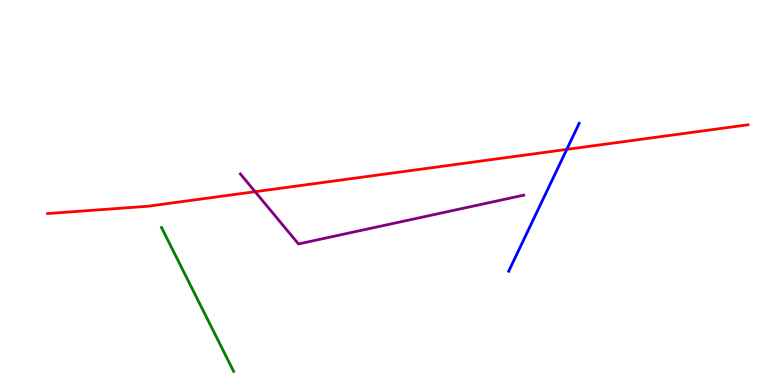[{'lines': ['blue', 'red'], 'intersections': [{'x': 7.31, 'y': 6.12}]}, {'lines': ['green', 'red'], 'intersections': []}, {'lines': ['purple', 'red'], 'intersections': [{'x': 3.29, 'y': 5.02}]}, {'lines': ['blue', 'green'], 'intersections': []}, {'lines': ['blue', 'purple'], 'intersections': []}, {'lines': ['green', 'purple'], 'intersections': []}]